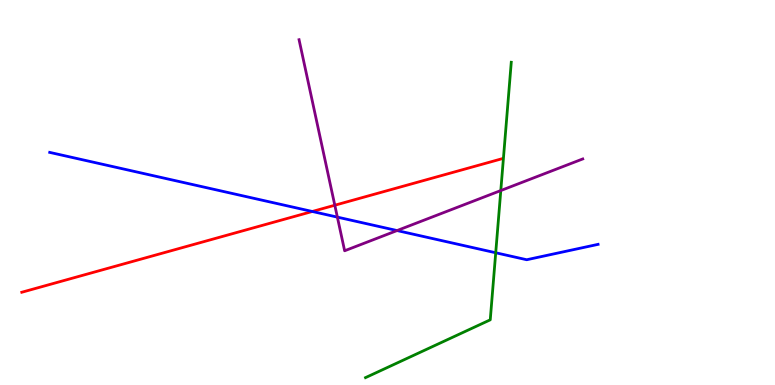[{'lines': ['blue', 'red'], 'intersections': [{'x': 4.03, 'y': 4.51}]}, {'lines': ['green', 'red'], 'intersections': []}, {'lines': ['purple', 'red'], 'intersections': [{'x': 4.32, 'y': 4.67}]}, {'lines': ['blue', 'green'], 'intersections': [{'x': 6.4, 'y': 3.43}]}, {'lines': ['blue', 'purple'], 'intersections': [{'x': 4.35, 'y': 4.36}, {'x': 5.12, 'y': 4.01}]}, {'lines': ['green', 'purple'], 'intersections': [{'x': 6.46, 'y': 5.05}]}]